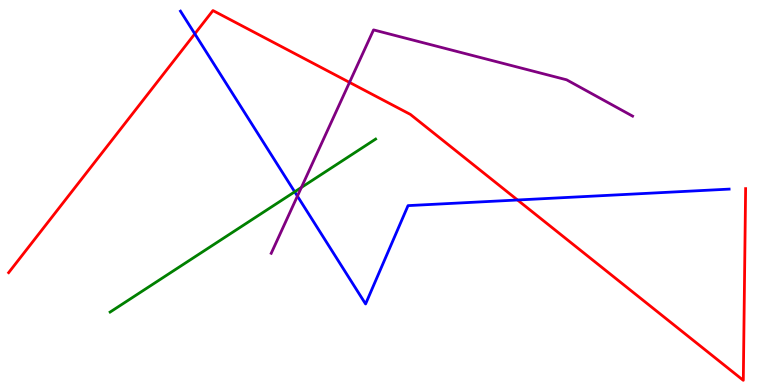[{'lines': ['blue', 'red'], 'intersections': [{'x': 2.51, 'y': 9.12}, {'x': 6.68, 'y': 4.81}]}, {'lines': ['green', 'red'], 'intersections': []}, {'lines': ['purple', 'red'], 'intersections': [{'x': 4.51, 'y': 7.86}]}, {'lines': ['blue', 'green'], 'intersections': [{'x': 3.8, 'y': 5.02}]}, {'lines': ['blue', 'purple'], 'intersections': [{'x': 3.84, 'y': 4.91}]}, {'lines': ['green', 'purple'], 'intersections': [{'x': 3.89, 'y': 5.13}]}]